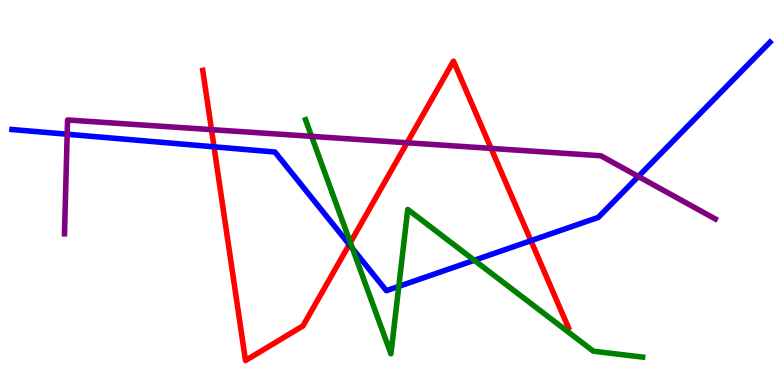[{'lines': ['blue', 'red'], 'intersections': [{'x': 2.76, 'y': 6.19}, {'x': 4.51, 'y': 3.65}, {'x': 6.85, 'y': 3.75}]}, {'lines': ['green', 'red'], 'intersections': [{'x': 4.52, 'y': 3.7}]}, {'lines': ['purple', 'red'], 'intersections': [{'x': 2.73, 'y': 6.63}, {'x': 5.25, 'y': 6.29}, {'x': 6.34, 'y': 6.15}]}, {'lines': ['blue', 'green'], 'intersections': [{'x': 4.55, 'y': 3.54}, {'x': 5.15, 'y': 2.56}, {'x': 6.12, 'y': 3.24}]}, {'lines': ['blue', 'purple'], 'intersections': [{'x': 0.867, 'y': 6.51}, {'x': 8.24, 'y': 5.42}]}, {'lines': ['green', 'purple'], 'intersections': [{'x': 4.02, 'y': 6.46}]}]